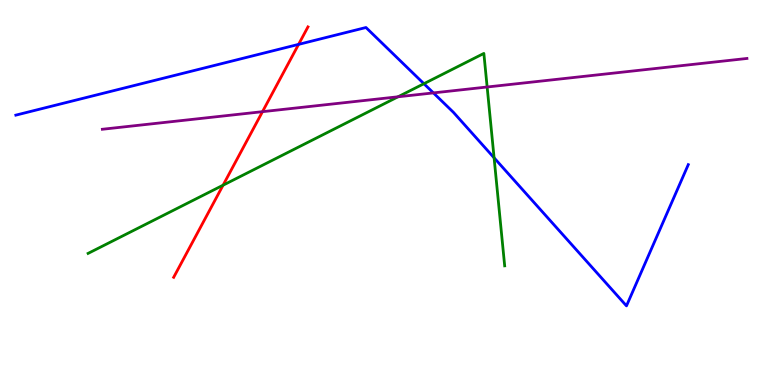[{'lines': ['blue', 'red'], 'intersections': [{'x': 3.85, 'y': 8.85}]}, {'lines': ['green', 'red'], 'intersections': [{'x': 2.88, 'y': 5.19}]}, {'lines': ['purple', 'red'], 'intersections': [{'x': 3.39, 'y': 7.1}]}, {'lines': ['blue', 'green'], 'intersections': [{'x': 5.47, 'y': 7.83}, {'x': 6.38, 'y': 5.9}]}, {'lines': ['blue', 'purple'], 'intersections': [{'x': 5.59, 'y': 7.59}]}, {'lines': ['green', 'purple'], 'intersections': [{'x': 5.14, 'y': 7.49}, {'x': 6.29, 'y': 7.74}]}]